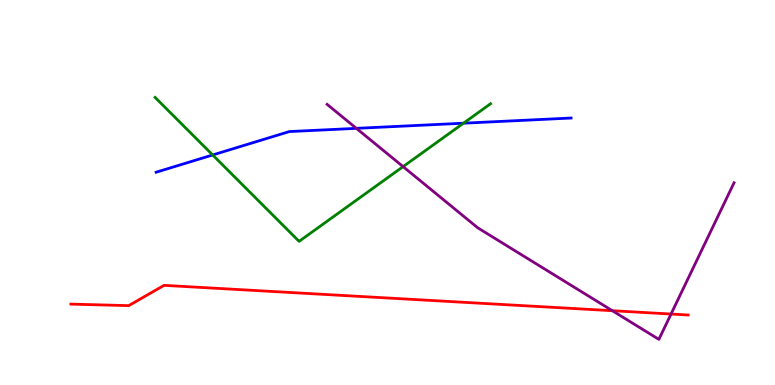[{'lines': ['blue', 'red'], 'intersections': []}, {'lines': ['green', 'red'], 'intersections': []}, {'lines': ['purple', 'red'], 'intersections': [{'x': 7.9, 'y': 1.93}, {'x': 8.66, 'y': 1.84}]}, {'lines': ['blue', 'green'], 'intersections': [{'x': 2.74, 'y': 5.97}, {'x': 5.98, 'y': 6.8}]}, {'lines': ['blue', 'purple'], 'intersections': [{'x': 4.6, 'y': 6.67}]}, {'lines': ['green', 'purple'], 'intersections': [{'x': 5.2, 'y': 5.67}]}]